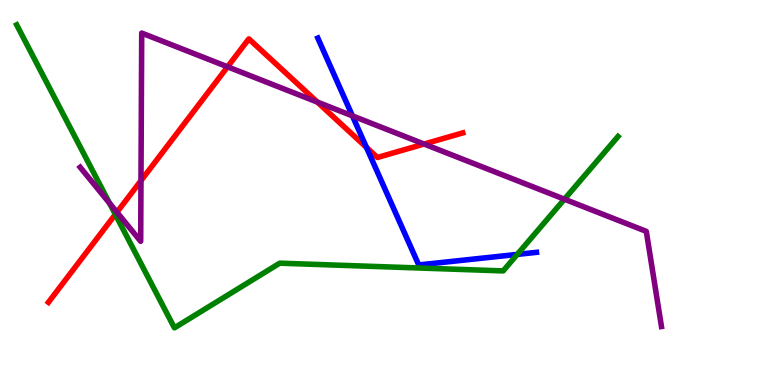[{'lines': ['blue', 'red'], 'intersections': [{'x': 4.73, 'y': 6.17}]}, {'lines': ['green', 'red'], 'intersections': [{'x': 1.49, 'y': 4.43}]}, {'lines': ['purple', 'red'], 'intersections': [{'x': 1.51, 'y': 4.49}, {'x': 1.82, 'y': 5.31}, {'x': 2.94, 'y': 8.26}, {'x': 4.09, 'y': 7.35}, {'x': 5.47, 'y': 6.26}]}, {'lines': ['blue', 'green'], 'intersections': [{'x': 6.67, 'y': 3.39}]}, {'lines': ['blue', 'purple'], 'intersections': [{'x': 4.55, 'y': 6.99}]}, {'lines': ['green', 'purple'], 'intersections': [{'x': 1.41, 'y': 4.72}, {'x': 7.28, 'y': 4.83}]}]